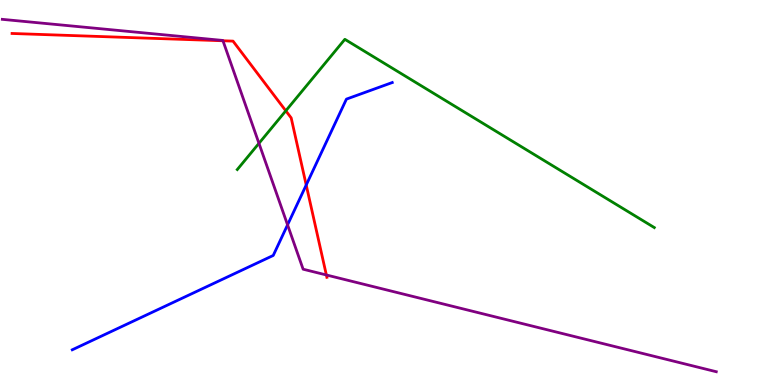[{'lines': ['blue', 'red'], 'intersections': [{'x': 3.95, 'y': 5.19}]}, {'lines': ['green', 'red'], 'intersections': [{'x': 3.69, 'y': 7.12}]}, {'lines': ['purple', 'red'], 'intersections': [{'x': 2.88, 'y': 8.94}, {'x': 4.21, 'y': 2.86}]}, {'lines': ['blue', 'green'], 'intersections': []}, {'lines': ['blue', 'purple'], 'intersections': [{'x': 3.71, 'y': 4.16}]}, {'lines': ['green', 'purple'], 'intersections': [{'x': 3.34, 'y': 6.28}]}]